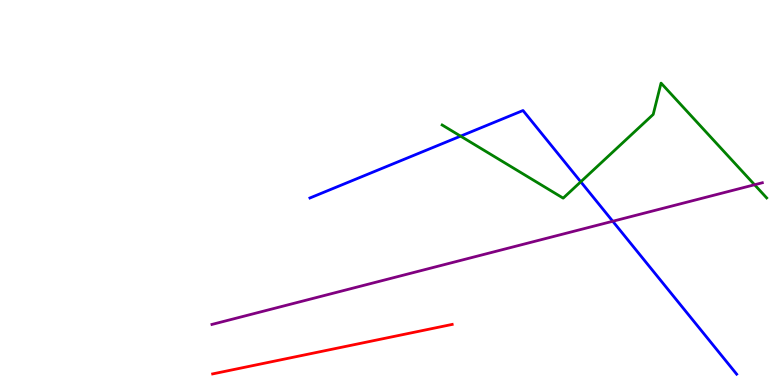[{'lines': ['blue', 'red'], 'intersections': []}, {'lines': ['green', 'red'], 'intersections': []}, {'lines': ['purple', 'red'], 'intersections': []}, {'lines': ['blue', 'green'], 'intersections': [{'x': 5.94, 'y': 6.46}, {'x': 7.49, 'y': 5.28}]}, {'lines': ['blue', 'purple'], 'intersections': [{'x': 7.91, 'y': 4.25}]}, {'lines': ['green', 'purple'], 'intersections': [{'x': 9.74, 'y': 5.2}]}]